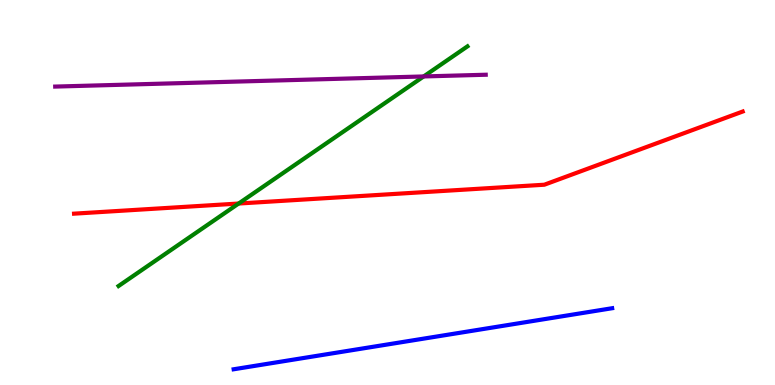[{'lines': ['blue', 'red'], 'intersections': []}, {'lines': ['green', 'red'], 'intersections': [{'x': 3.08, 'y': 4.71}]}, {'lines': ['purple', 'red'], 'intersections': []}, {'lines': ['blue', 'green'], 'intersections': []}, {'lines': ['blue', 'purple'], 'intersections': []}, {'lines': ['green', 'purple'], 'intersections': [{'x': 5.47, 'y': 8.01}]}]